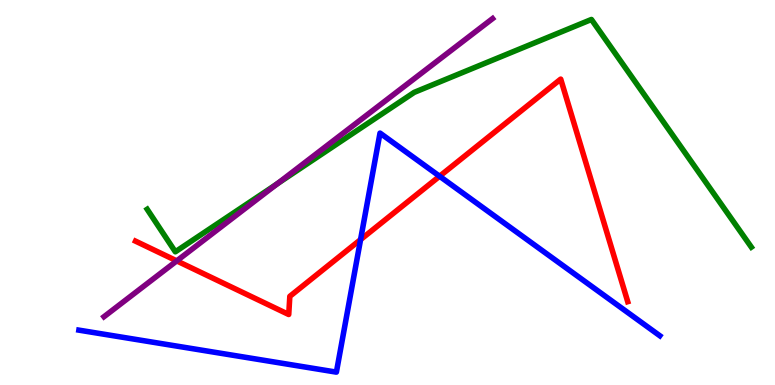[{'lines': ['blue', 'red'], 'intersections': [{'x': 4.65, 'y': 3.78}, {'x': 5.67, 'y': 5.42}]}, {'lines': ['green', 'red'], 'intersections': []}, {'lines': ['purple', 'red'], 'intersections': [{'x': 2.28, 'y': 3.22}]}, {'lines': ['blue', 'green'], 'intersections': []}, {'lines': ['blue', 'purple'], 'intersections': []}, {'lines': ['green', 'purple'], 'intersections': [{'x': 3.58, 'y': 5.23}]}]